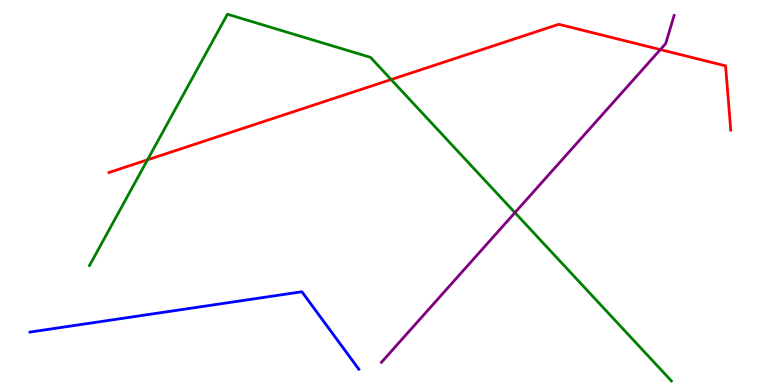[{'lines': ['blue', 'red'], 'intersections': []}, {'lines': ['green', 'red'], 'intersections': [{'x': 1.9, 'y': 5.85}, {'x': 5.05, 'y': 7.93}]}, {'lines': ['purple', 'red'], 'intersections': [{'x': 8.52, 'y': 8.71}]}, {'lines': ['blue', 'green'], 'intersections': []}, {'lines': ['blue', 'purple'], 'intersections': []}, {'lines': ['green', 'purple'], 'intersections': [{'x': 6.64, 'y': 4.48}]}]